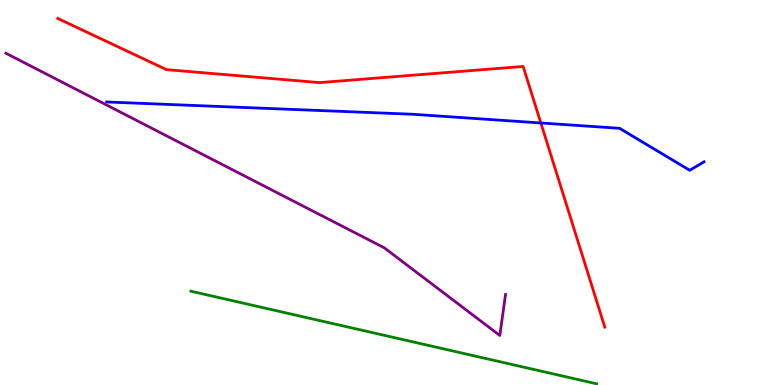[{'lines': ['blue', 'red'], 'intersections': [{'x': 6.98, 'y': 6.81}]}, {'lines': ['green', 'red'], 'intersections': []}, {'lines': ['purple', 'red'], 'intersections': []}, {'lines': ['blue', 'green'], 'intersections': []}, {'lines': ['blue', 'purple'], 'intersections': []}, {'lines': ['green', 'purple'], 'intersections': []}]